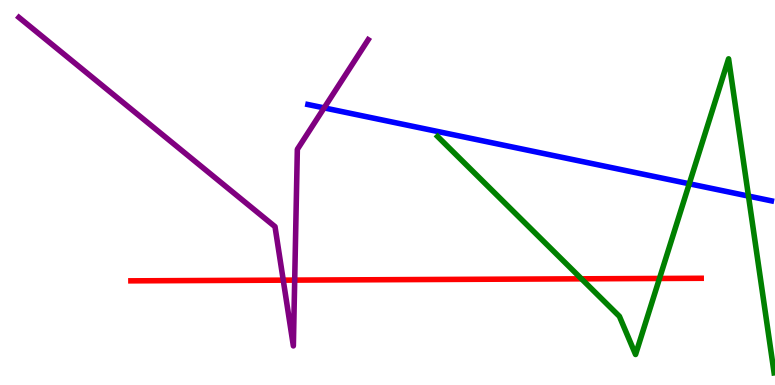[{'lines': ['blue', 'red'], 'intersections': []}, {'lines': ['green', 'red'], 'intersections': [{'x': 7.5, 'y': 2.76}, {'x': 8.51, 'y': 2.77}]}, {'lines': ['purple', 'red'], 'intersections': [{'x': 3.65, 'y': 2.72}, {'x': 3.8, 'y': 2.72}]}, {'lines': ['blue', 'green'], 'intersections': [{'x': 8.89, 'y': 5.23}, {'x': 9.66, 'y': 4.91}]}, {'lines': ['blue', 'purple'], 'intersections': [{'x': 4.18, 'y': 7.2}]}, {'lines': ['green', 'purple'], 'intersections': []}]